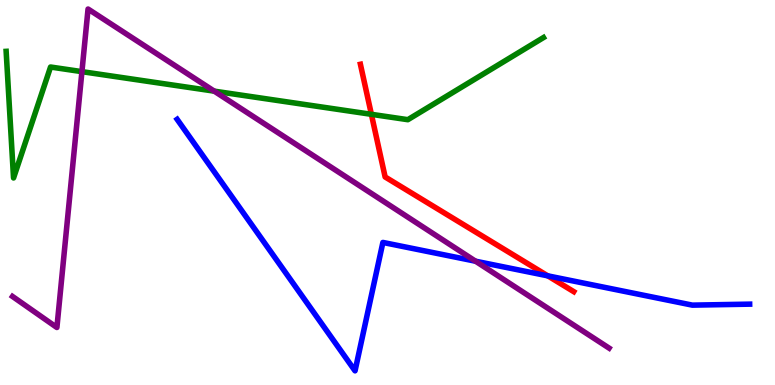[{'lines': ['blue', 'red'], 'intersections': [{'x': 7.07, 'y': 2.84}]}, {'lines': ['green', 'red'], 'intersections': [{'x': 4.79, 'y': 7.03}]}, {'lines': ['purple', 'red'], 'intersections': []}, {'lines': ['blue', 'green'], 'intersections': []}, {'lines': ['blue', 'purple'], 'intersections': [{'x': 6.14, 'y': 3.22}]}, {'lines': ['green', 'purple'], 'intersections': [{'x': 1.06, 'y': 8.14}, {'x': 2.76, 'y': 7.63}]}]